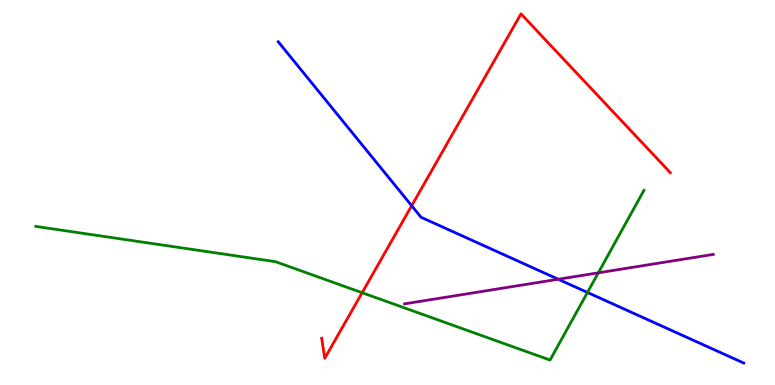[{'lines': ['blue', 'red'], 'intersections': [{'x': 5.31, 'y': 4.66}]}, {'lines': ['green', 'red'], 'intersections': [{'x': 4.67, 'y': 2.4}]}, {'lines': ['purple', 'red'], 'intersections': []}, {'lines': ['blue', 'green'], 'intersections': [{'x': 7.58, 'y': 2.4}]}, {'lines': ['blue', 'purple'], 'intersections': [{'x': 7.2, 'y': 2.75}]}, {'lines': ['green', 'purple'], 'intersections': [{'x': 7.72, 'y': 2.91}]}]